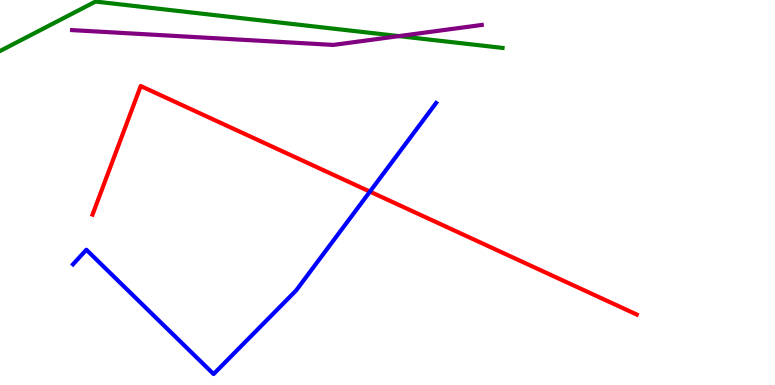[{'lines': ['blue', 'red'], 'intersections': [{'x': 4.77, 'y': 5.02}]}, {'lines': ['green', 'red'], 'intersections': []}, {'lines': ['purple', 'red'], 'intersections': []}, {'lines': ['blue', 'green'], 'intersections': []}, {'lines': ['blue', 'purple'], 'intersections': []}, {'lines': ['green', 'purple'], 'intersections': [{'x': 5.15, 'y': 9.06}]}]